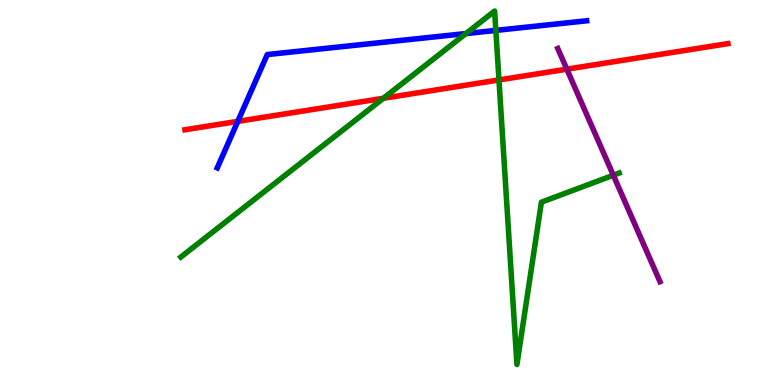[{'lines': ['blue', 'red'], 'intersections': [{'x': 3.07, 'y': 6.85}]}, {'lines': ['green', 'red'], 'intersections': [{'x': 4.95, 'y': 7.45}, {'x': 6.44, 'y': 7.92}]}, {'lines': ['purple', 'red'], 'intersections': [{'x': 7.31, 'y': 8.2}]}, {'lines': ['blue', 'green'], 'intersections': [{'x': 6.01, 'y': 9.13}, {'x': 6.4, 'y': 9.21}]}, {'lines': ['blue', 'purple'], 'intersections': []}, {'lines': ['green', 'purple'], 'intersections': [{'x': 7.91, 'y': 5.45}]}]